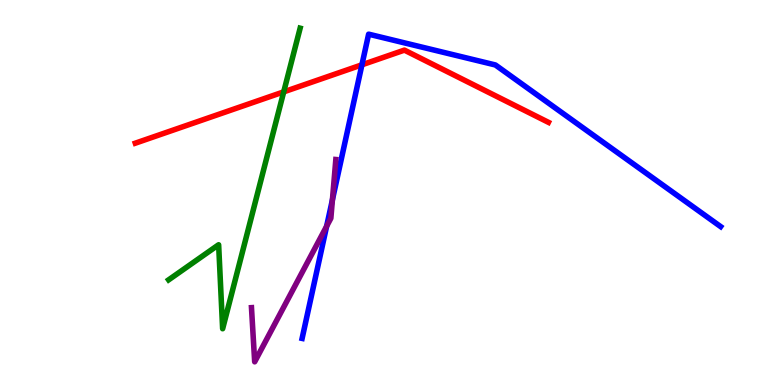[{'lines': ['blue', 'red'], 'intersections': [{'x': 4.67, 'y': 8.32}]}, {'lines': ['green', 'red'], 'intersections': [{'x': 3.66, 'y': 7.61}]}, {'lines': ['purple', 'red'], 'intersections': []}, {'lines': ['blue', 'green'], 'intersections': []}, {'lines': ['blue', 'purple'], 'intersections': [{'x': 4.21, 'y': 4.12}, {'x': 4.29, 'y': 4.81}]}, {'lines': ['green', 'purple'], 'intersections': []}]